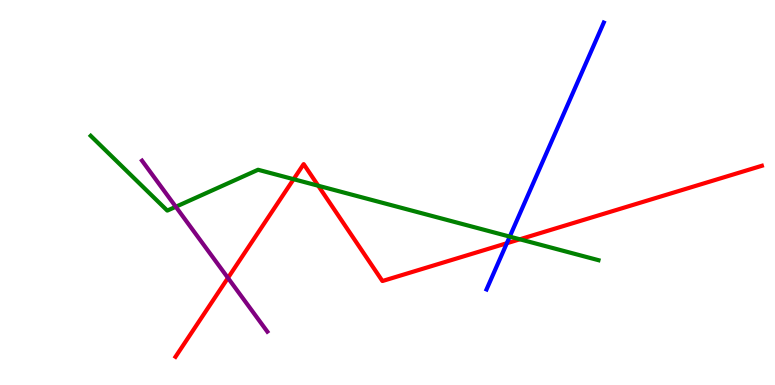[{'lines': ['blue', 'red'], 'intersections': [{'x': 6.54, 'y': 3.68}]}, {'lines': ['green', 'red'], 'intersections': [{'x': 3.79, 'y': 5.35}, {'x': 4.11, 'y': 5.18}, {'x': 6.71, 'y': 3.78}]}, {'lines': ['purple', 'red'], 'intersections': [{'x': 2.94, 'y': 2.78}]}, {'lines': ['blue', 'green'], 'intersections': [{'x': 6.58, 'y': 3.85}]}, {'lines': ['blue', 'purple'], 'intersections': []}, {'lines': ['green', 'purple'], 'intersections': [{'x': 2.27, 'y': 4.63}]}]